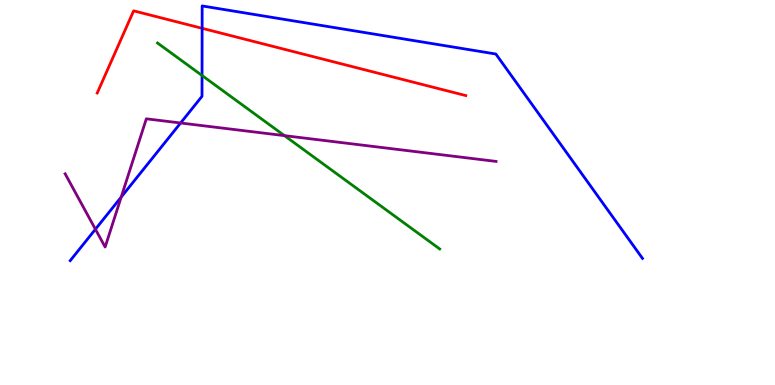[{'lines': ['blue', 'red'], 'intersections': [{'x': 2.61, 'y': 9.26}]}, {'lines': ['green', 'red'], 'intersections': []}, {'lines': ['purple', 'red'], 'intersections': []}, {'lines': ['blue', 'green'], 'intersections': [{'x': 2.61, 'y': 8.04}]}, {'lines': ['blue', 'purple'], 'intersections': [{'x': 1.23, 'y': 4.05}, {'x': 1.56, 'y': 4.88}, {'x': 2.33, 'y': 6.81}]}, {'lines': ['green', 'purple'], 'intersections': [{'x': 3.67, 'y': 6.48}]}]